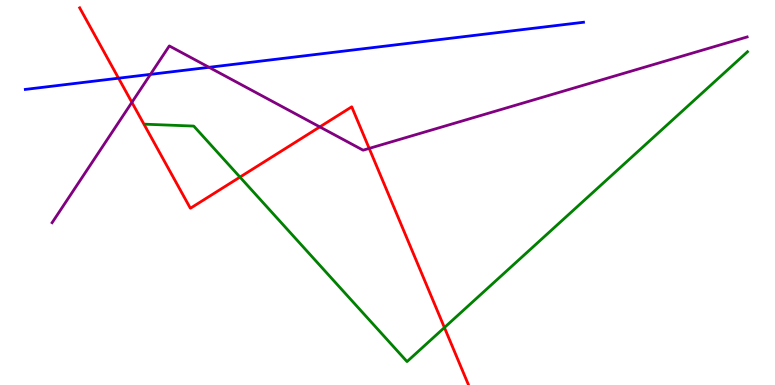[{'lines': ['blue', 'red'], 'intersections': [{'x': 1.53, 'y': 7.97}]}, {'lines': ['green', 'red'], 'intersections': [{'x': 3.1, 'y': 5.4}, {'x': 5.73, 'y': 1.49}]}, {'lines': ['purple', 'red'], 'intersections': [{'x': 1.7, 'y': 7.34}, {'x': 4.13, 'y': 6.7}, {'x': 4.76, 'y': 6.15}]}, {'lines': ['blue', 'green'], 'intersections': []}, {'lines': ['blue', 'purple'], 'intersections': [{'x': 1.94, 'y': 8.07}, {'x': 2.7, 'y': 8.25}]}, {'lines': ['green', 'purple'], 'intersections': []}]